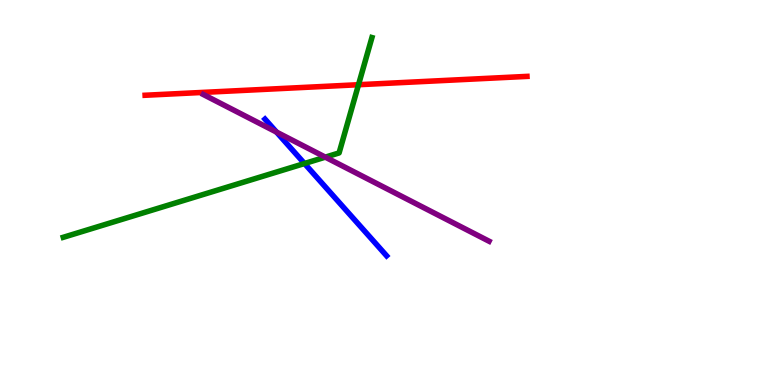[{'lines': ['blue', 'red'], 'intersections': []}, {'lines': ['green', 'red'], 'intersections': [{'x': 4.63, 'y': 7.8}]}, {'lines': ['purple', 'red'], 'intersections': []}, {'lines': ['blue', 'green'], 'intersections': [{'x': 3.93, 'y': 5.75}]}, {'lines': ['blue', 'purple'], 'intersections': [{'x': 3.57, 'y': 6.57}]}, {'lines': ['green', 'purple'], 'intersections': [{'x': 4.2, 'y': 5.92}]}]